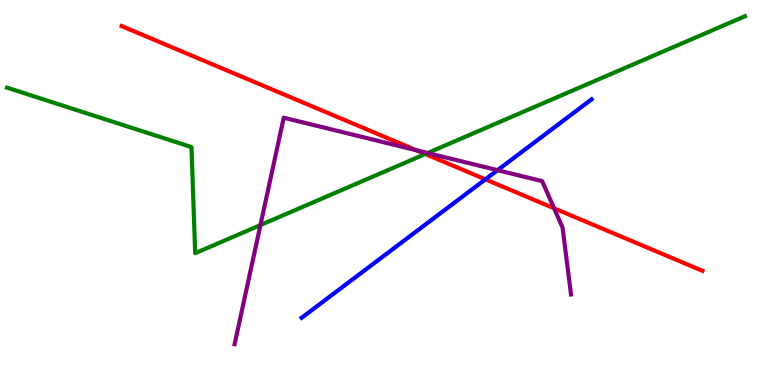[{'lines': ['blue', 'red'], 'intersections': [{'x': 6.26, 'y': 5.34}]}, {'lines': ['green', 'red'], 'intersections': [{'x': 5.49, 'y': 6.0}]}, {'lines': ['purple', 'red'], 'intersections': [{'x': 5.37, 'y': 6.1}, {'x': 7.15, 'y': 4.59}]}, {'lines': ['blue', 'green'], 'intersections': []}, {'lines': ['blue', 'purple'], 'intersections': [{'x': 6.42, 'y': 5.58}]}, {'lines': ['green', 'purple'], 'intersections': [{'x': 3.36, 'y': 4.15}, {'x': 5.52, 'y': 6.03}]}]